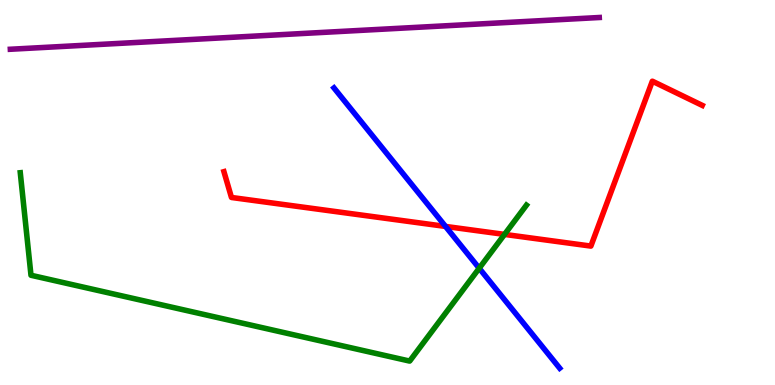[{'lines': ['blue', 'red'], 'intersections': [{'x': 5.75, 'y': 4.12}]}, {'lines': ['green', 'red'], 'intersections': [{'x': 6.51, 'y': 3.91}]}, {'lines': ['purple', 'red'], 'intersections': []}, {'lines': ['blue', 'green'], 'intersections': [{'x': 6.18, 'y': 3.03}]}, {'lines': ['blue', 'purple'], 'intersections': []}, {'lines': ['green', 'purple'], 'intersections': []}]